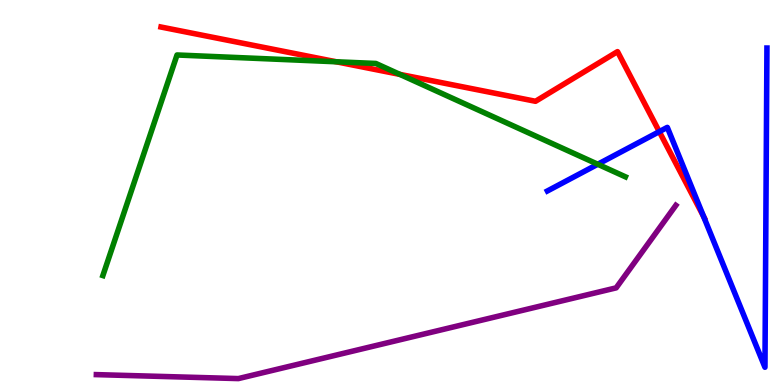[{'lines': ['blue', 'red'], 'intersections': [{'x': 8.51, 'y': 6.58}, {'x': 9.08, 'y': 4.38}]}, {'lines': ['green', 'red'], 'intersections': [{'x': 4.34, 'y': 8.4}, {'x': 5.16, 'y': 8.07}]}, {'lines': ['purple', 'red'], 'intersections': []}, {'lines': ['blue', 'green'], 'intersections': [{'x': 7.71, 'y': 5.73}]}, {'lines': ['blue', 'purple'], 'intersections': []}, {'lines': ['green', 'purple'], 'intersections': []}]